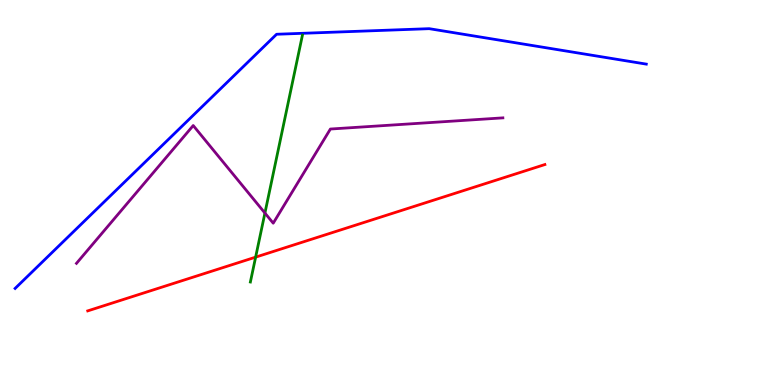[{'lines': ['blue', 'red'], 'intersections': []}, {'lines': ['green', 'red'], 'intersections': [{'x': 3.3, 'y': 3.32}]}, {'lines': ['purple', 'red'], 'intersections': []}, {'lines': ['blue', 'green'], 'intersections': []}, {'lines': ['blue', 'purple'], 'intersections': []}, {'lines': ['green', 'purple'], 'intersections': [{'x': 3.42, 'y': 4.47}]}]